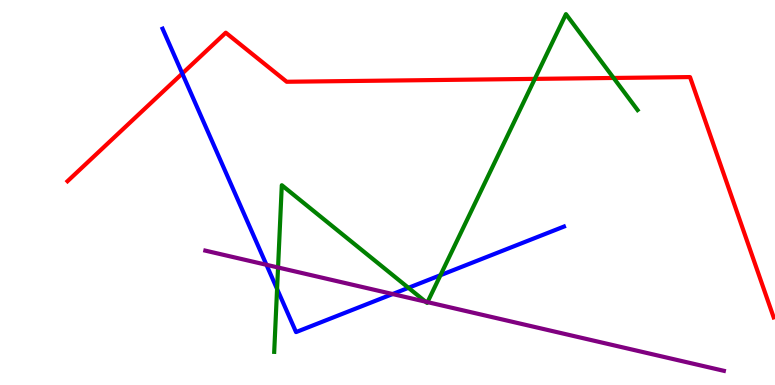[{'lines': ['blue', 'red'], 'intersections': [{'x': 2.35, 'y': 8.09}]}, {'lines': ['green', 'red'], 'intersections': [{'x': 6.9, 'y': 7.95}, {'x': 7.92, 'y': 7.98}]}, {'lines': ['purple', 'red'], 'intersections': []}, {'lines': ['blue', 'green'], 'intersections': [{'x': 3.58, 'y': 2.49}, {'x': 5.27, 'y': 2.52}, {'x': 5.68, 'y': 2.85}]}, {'lines': ['blue', 'purple'], 'intersections': [{'x': 3.44, 'y': 3.12}, {'x': 5.07, 'y': 2.36}]}, {'lines': ['green', 'purple'], 'intersections': [{'x': 3.59, 'y': 3.05}, {'x': 5.49, 'y': 2.16}, {'x': 5.52, 'y': 2.15}]}]